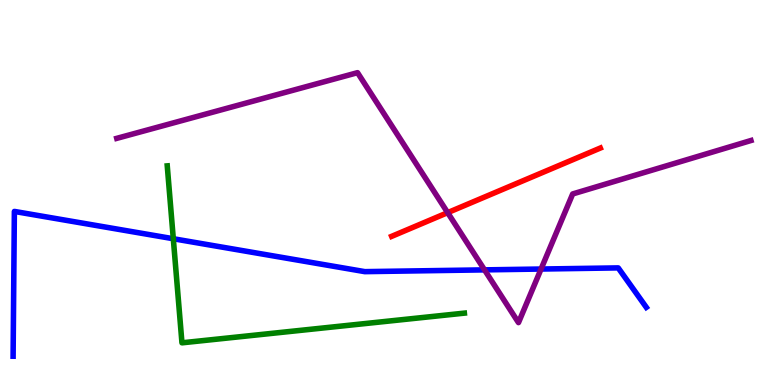[{'lines': ['blue', 'red'], 'intersections': []}, {'lines': ['green', 'red'], 'intersections': []}, {'lines': ['purple', 'red'], 'intersections': [{'x': 5.78, 'y': 4.48}]}, {'lines': ['blue', 'green'], 'intersections': [{'x': 2.24, 'y': 3.8}]}, {'lines': ['blue', 'purple'], 'intersections': [{'x': 6.25, 'y': 2.99}, {'x': 6.98, 'y': 3.01}]}, {'lines': ['green', 'purple'], 'intersections': []}]